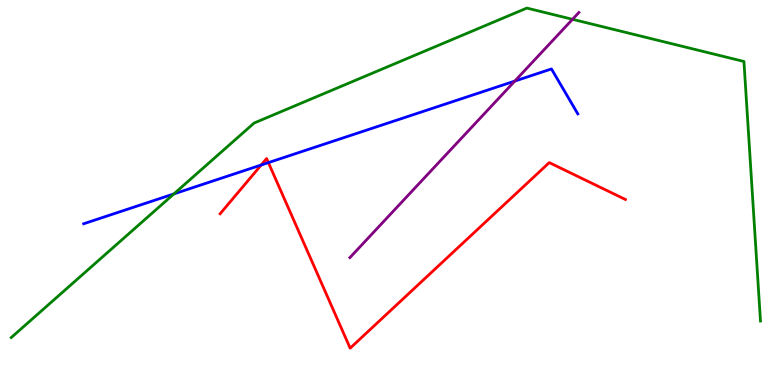[{'lines': ['blue', 'red'], 'intersections': [{'x': 3.37, 'y': 5.71}, {'x': 3.46, 'y': 5.78}]}, {'lines': ['green', 'red'], 'intersections': []}, {'lines': ['purple', 'red'], 'intersections': []}, {'lines': ['blue', 'green'], 'intersections': [{'x': 2.24, 'y': 4.96}]}, {'lines': ['blue', 'purple'], 'intersections': [{'x': 6.64, 'y': 7.89}]}, {'lines': ['green', 'purple'], 'intersections': [{'x': 7.39, 'y': 9.5}]}]